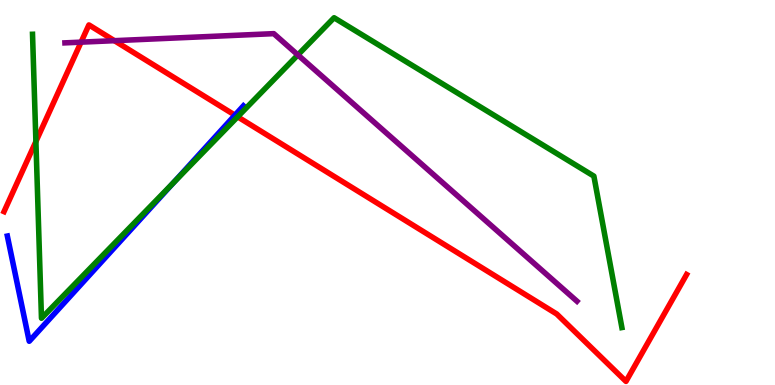[{'lines': ['blue', 'red'], 'intersections': [{'x': 3.03, 'y': 7.01}]}, {'lines': ['green', 'red'], 'intersections': [{'x': 0.463, 'y': 6.32}, {'x': 3.07, 'y': 6.97}]}, {'lines': ['purple', 'red'], 'intersections': [{'x': 1.05, 'y': 8.91}, {'x': 1.48, 'y': 8.94}]}, {'lines': ['blue', 'green'], 'intersections': [{'x': 2.24, 'y': 5.26}]}, {'lines': ['blue', 'purple'], 'intersections': []}, {'lines': ['green', 'purple'], 'intersections': [{'x': 3.84, 'y': 8.57}]}]